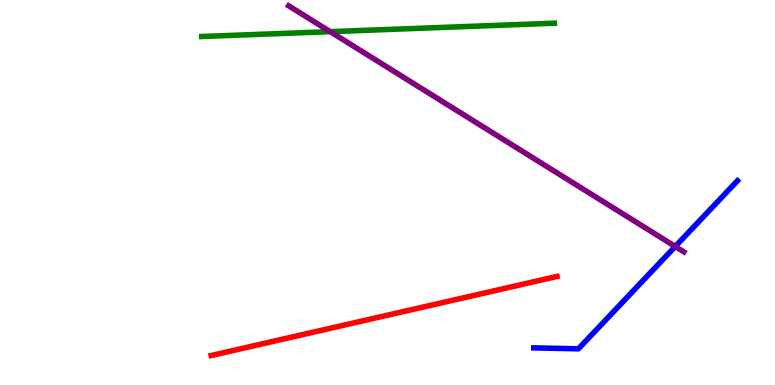[{'lines': ['blue', 'red'], 'intersections': []}, {'lines': ['green', 'red'], 'intersections': []}, {'lines': ['purple', 'red'], 'intersections': []}, {'lines': ['blue', 'green'], 'intersections': []}, {'lines': ['blue', 'purple'], 'intersections': [{'x': 8.71, 'y': 3.6}]}, {'lines': ['green', 'purple'], 'intersections': [{'x': 4.26, 'y': 9.18}]}]